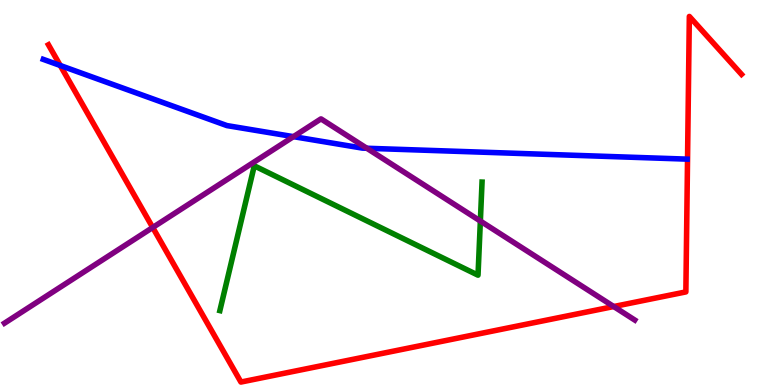[{'lines': ['blue', 'red'], 'intersections': [{'x': 0.778, 'y': 8.3}]}, {'lines': ['green', 'red'], 'intersections': []}, {'lines': ['purple', 'red'], 'intersections': [{'x': 1.97, 'y': 4.09}, {'x': 7.92, 'y': 2.04}]}, {'lines': ['blue', 'green'], 'intersections': []}, {'lines': ['blue', 'purple'], 'intersections': [{'x': 3.79, 'y': 6.45}, {'x': 4.73, 'y': 6.15}]}, {'lines': ['green', 'purple'], 'intersections': [{'x': 6.2, 'y': 4.26}]}]